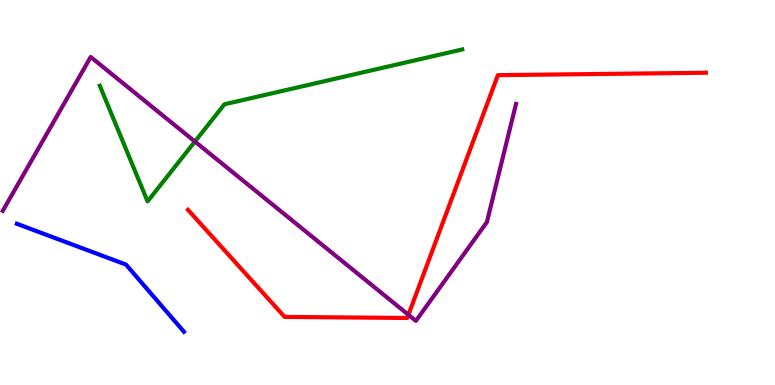[{'lines': ['blue', 'red'], 'intersections': []}, {'lines': ['green', 'red'], 'intersections': []}, {'lines': ['purple', 'red'], 'intersections': [{'x': 5.27, 'y': 1.82}]}, {'lines': ['blue', 'green'], 'intersections': []}, {'lines': ['blue', 'purple'], 'intersections': []}, {'lines': ['green', 'purple'], 'intersections': [{'x': 2.52, 'y': 6.32}]}]